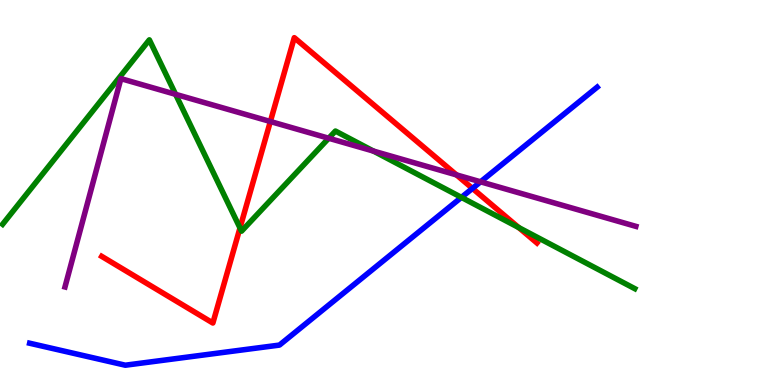[{'lines': ['blue', 'red'], 'intersections': [{'x': 6.1, 'y': 5.11}]}, {'lines': ['green', 'red'], 'intersections': [{'x': 3.1, 'y': 4.08}, {'x': 6.69, 'y': 4.09}]}, {'lines': ['purple', 'red'], 'intersections': [{'x': 3.49, 'y': 6.84}, {'x': 5.89, 'y': 5.46}]}, {'lines': ['blue', 'green'], 'intersections': [{'x': 5.95, 'y': 4.87}]}, {'lines': ['blue', 'purple'], 'intersections': [{'x': 6.2, 'y': 5.28}]}, {'lines': ['green', 'purple'], 'intersections': [{'x': 2.27, 'y': 7.55}, {'x': 4.24, 'y': 6.41}, {'x': 4.82, 'y': 6.08}]}]